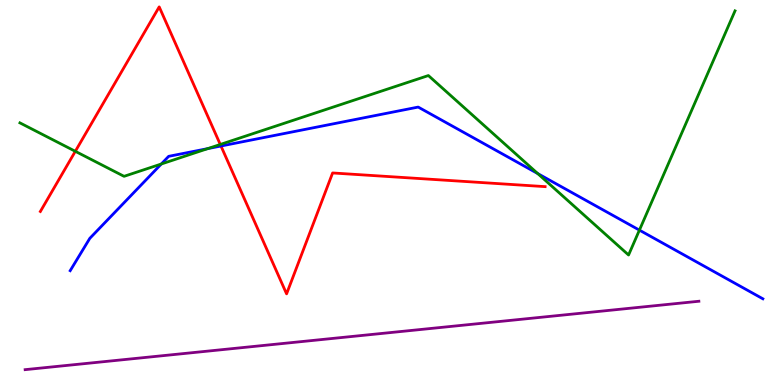[{'lines': ['blue', 'red'], 'intersections': [{'x': 2.85, 'y': 6.21}]}, {'lines': ['green', 'red'], 'intersections': [{'x': 0.972, 'y': 6.07}, {'x': 2.84, 'y': 6.25}]}, {'lines': ['purple', 'red'], 'intersections': []}, {'lines': ['blue', 'green'], 'intersections': [{'x': 2.08, 'y': 5.74}, {'x': 2.68, 'y': 6.14}, {'x': 6.94, 'y': 5.49}, {'x': 8.25, 'y': 4.02}]}, {'lines': ['blue', 'purple'], 'intersections': []}, {'lines': ['green', 'purple'], 'intersections': []}]